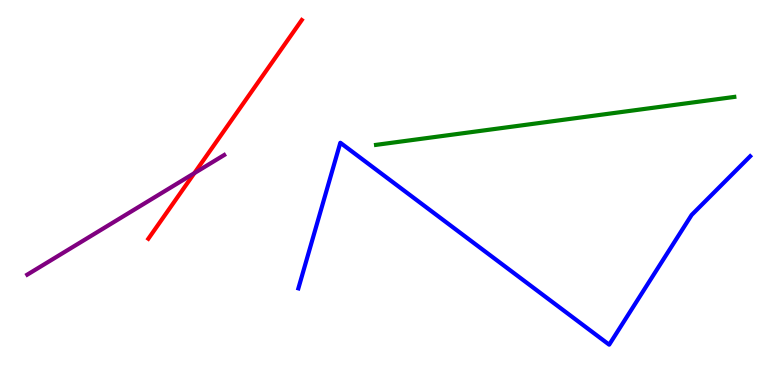[{'lines': ['blue', 'red'], 'intersections': []}, {'lines': ['green', 'red'], 'intersections': []}, {'lines': ['purple', 'red'], 'intersections': [{'x': 2.51, 'y': 5.5}]}, {'lines': ['blue', 'green'], 'intersections': []}, {'lines': ['blue', 'purple'], 'intersections': []}, {'lines': ['green', 'purple'], 'intersections': []}]